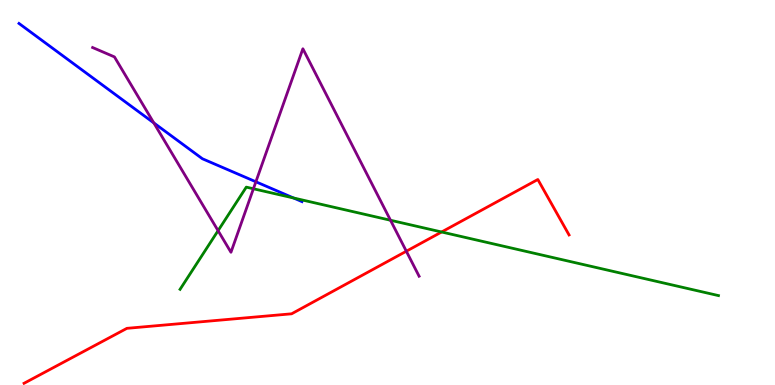[{'lines': ['blue', 'red'], 'intersections': []}, {'lines': ['green', 'red'], 'intersections': [{'x': 5.7, 'y': 3.97}]}, {'lines': ['purple', 'red'], 'intersections': [{'x': 5.24, 'y': 3.47}]}, {'lines': ['blue', 'green'], 'intersections': [{'x': 3.79, 'y': 4.86}]}, {'lines': ['blue', 'purple'], 'intersections': [{'x': 1.98, 'y': 6.81}, {'x': 3.3, 'y': 5.28}]}, {'lines': ['green', 'purple'], 'intersections': [{'x': 2.81, 'y': 4.01}, {'x': 3.27, 'y': 5.1}, {'x': 5.04, 'y': 4.28}]}]